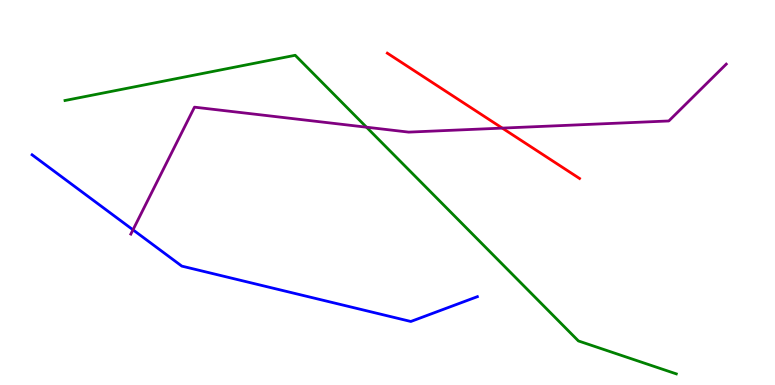[{'lines': ['blue', 'red'], 'intersections': []}, {'lines': ['green', 'red'], 'intersections': []}, {'lines': ['purple', 'red'], 'intersections': [{'x': 6.48, 'y': 6.67}]}, {'lines': ['blue', 'green'], 'intersections': []}, {'lines': ['blue', 'purple'], 'intersections': [{'x': 1.72, 'y': 4.03}]}, {'lines': ['green', 'purple'], 'intersections': [{'x': 4.73, 'y': 6.7}]}]